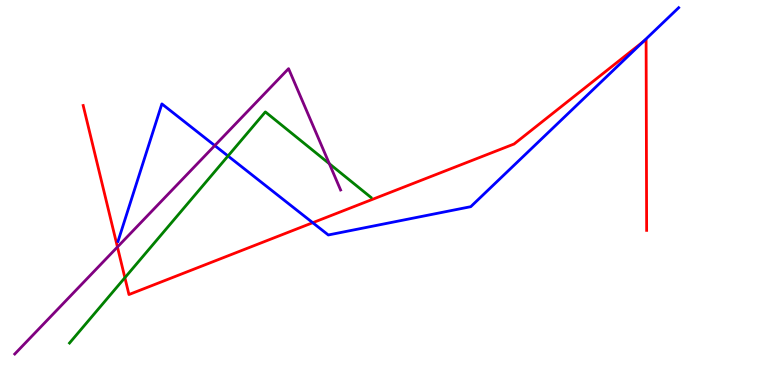[{'lines': ['blue', 'red'], 'intersections': [{'x': 4.04, 'y': 4.22}, {'x': 8.3, 'y': 8.92}]}, {'lines': ['green', 'red'], 'intersections': [{'x': 1.61, 'y': 2.79}]}, {'lines': ['purple', 'red'], 'intersections': [{'x': 1.52, 'y': 3.58}]}, {'lines': ['blue', 'green'], 'intersections': [{'x': 2.94, 'y': 5.95}]}, {'lines': ['blue', 'purple'], 'intersections': [{'x': 2.77, 'y': 6.22}]}, {'lines': ['green', 'purple'], 'intersections': [{'x': 4.25, 'y': 5.75}]}]